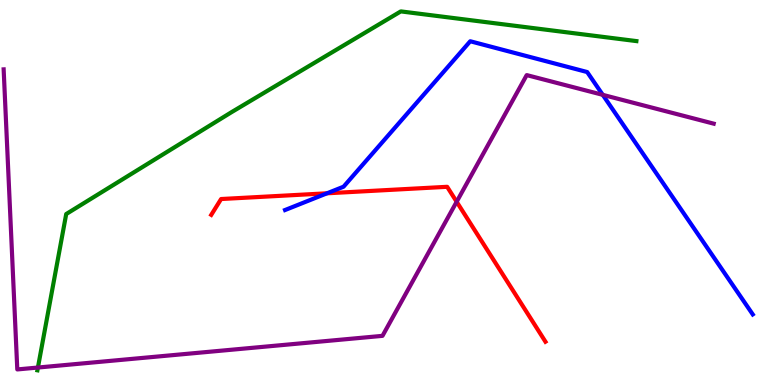[{'lines': ['blue', 'red'], 'intersections': [{'x': 4.22, 'y': 4.98}]}, {'lines': ['green', 'red'], 'intersections': []}, {'lines': ['purple', 'red'], 'intersections': [{'x': 5.89, 'y': 4.76}]}, {'lines': ['blue', 'green'], 'intersections': []}, {'lines': ['blue', 'purple'], 'intersections': [{'x': 7.78, 'y': 7.54}]}, {'lines': ['green', 'purple'], 'intersections': [{'x': 0.489, 'y': 0.454}]}]